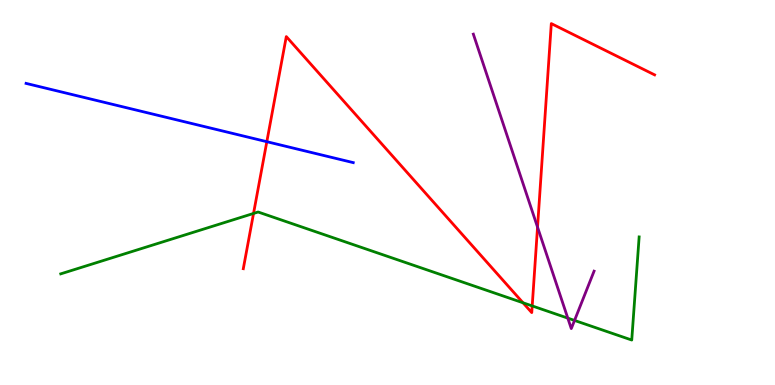[{'lines': ['blue', 'red'], 'intersections': [{'x': 3.44, 'y': 6.32}]}, {'lines': ['green', 'red'], 'intersections': [{'x': 3.27, 'y': 4.46}, {'x': 6.75, 'y': 2.14}, {'x': 6.87, 'y': 2.05}]}, {'lines': ['purple', 'red'], 'intersections': [{'x': 6.94, 'y': 4.1}]}, {'lines': ['blue', 'green'], 'intersections': []}, {'lines': ['blue', 'purple'], 'intersections': []}, {'lines': ['green', 'purple'], 'intersections': [{'x': 7.33, 'y': 1.74}, {'x': 7.41, 'y': 1.68}]}]